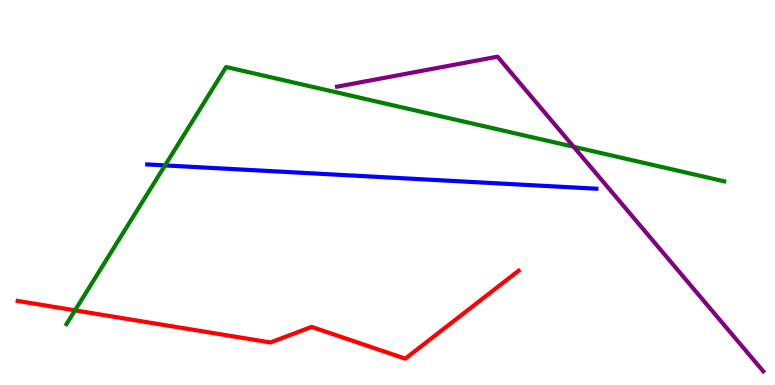[{'lines': ['blue', 'red'], 'intersections': []}, {'lines': ['green', 'red'], 'intersections': [{'x': 0.968, 'y': 1.94}]}, {'lines': ['purple', 'red'], 'intersections': []}, {'lines': ['blue', 'green'], 'intersections': [{'x': 2.13, 'y': 5.7}]}, {'lines': ['blue', 'purple'], 'intersections': []}, {'lines': ['green', 'purple'], 'intersections': [{'x': 7.4, 'y': 6.19}]}]